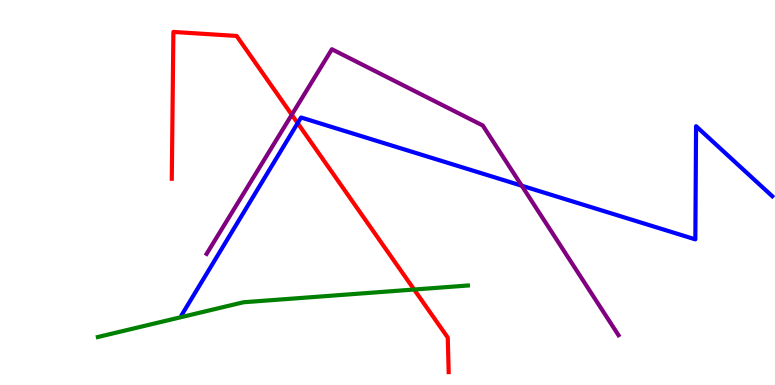[{'lines': ['blue', 'red'], 'intersections': [{'x': 3.84, 'y': 6.8}]}, {'lines': ['green', 'red'], 'intersections': [{'x': 5.34, 'y': 2.48}]}, {'lines': ['purple', 'red'], 'intersections': [{'x': 3.76, 'y': 7.02}]}, {'lines': ['blue', 'green'], 'intersections': []}, {'lines': ['blue', 'purple'], 'intersections': [{'x': 6.73, 'y': 5.18}]}, {'lines': ['green', 'purple'], 'intersections': []}]